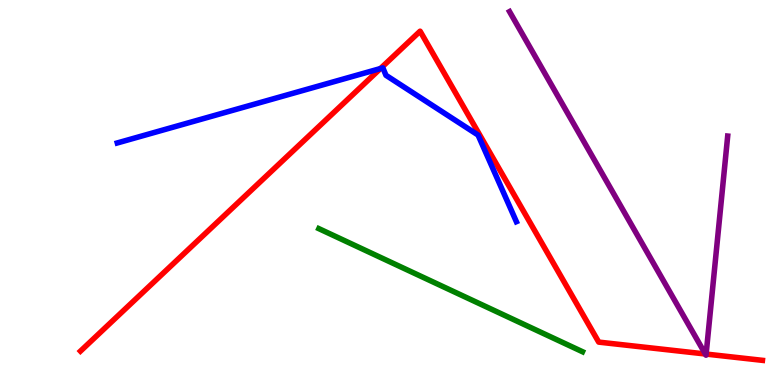[{'lines': ['blue', 'red'], 'intersections': [{'x': 4.91, 'y': 8.22}]}, {'lines': ['green', 'red'], 'intersections': []}, {'lines': ['purple', 'red'], 'intersections': [{'x': 9.1, 'y': 0.806}, {'x': 9.11, 'y': 0.803}]}, {'lines': ['blue', 'green'], 'intersections': []}, {'lines': ['blue', 'purple'], 'intersections': []}, {'lines': ['green', 'purple'], 'intersections': []}]